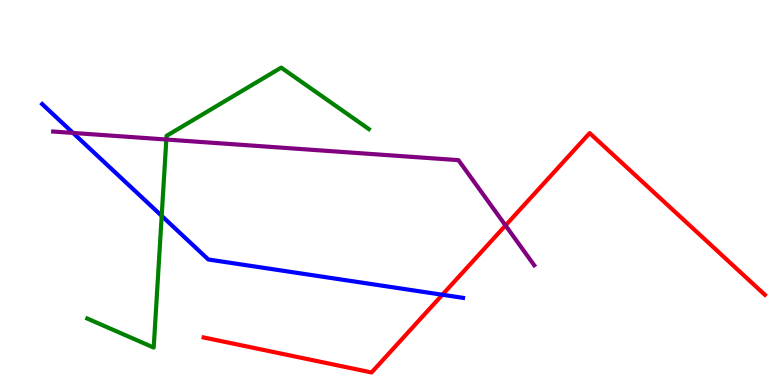[{'lines': ['blue', 'red'], 'intersections': [{'x': 5.71, 'y': 2.34}]}, {'lines': ['green', 'red'], 'intersections': []}, {'lines': ['purple', 'red'], 'intersections': [{'x': 6.52, 'y': 4.14}]}, {'lines': ['blue', 'green'], 'intersections': [{'x': 2.09, 'y': 4.39}]}, {'lines': ['blue', 'purple'], 'intersections': [{'x': 0.942, 'y': 6.55}]}, {'lines': ['green', 'purple'], 'intersections': [{'x': 2.15, 'y': 6.38}]}]